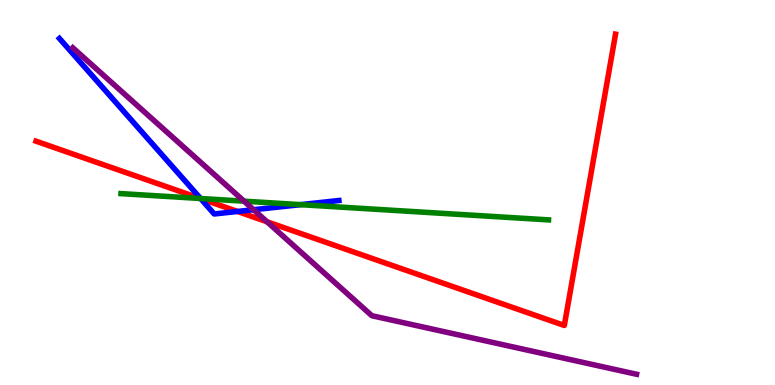[{'lines': ['blue', 'red'], 'intersections': [{'x': 2.59, 'y': 4.84}, {'x': 3.06, 'y': 4.51}]}, {'lines': ['green', 'red'], 'intersections': [{'x': 2.58, 'y': 4.84}]}, {'lines': ['purple', 'red'], 'intersections': [{'x': 3.45, 'y': 4.24}]}, {'lines': ['blue', 'green'], 'intersections': [{'x': 2.59, 'y': 4.84}, {'x': 3.88, 'y': 4.68}]}, {'lines': ['blue', 'purple'], 'intersections': [{'x': 3.27, 'y': 4.55}]}, {'lines': ['green', 'purple'], 'intersections': [{'x': 3.15, 'y': 4.77}]}]